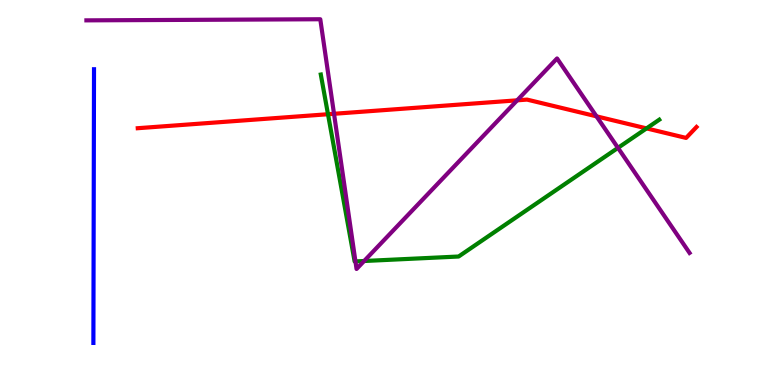[{'lines': ['blue', 'red'], 'intersections': []}, {'lines': ['green', 'red'], 'intersections': [{'x': 4.23, 'y': 7.03}, {'x': 8.34, 'y': 6.67}]}, {'lines': ['purple', 'red'], 'intersections': [{'x': 4.31, 'y': 7.04}, {'x': 6.67, 'y': 7.39}, {'x': 7.7, 'y': 6.98}]}, {'lines': ['blue', 'green'], 'intersections': []}, {'lines': ['blue', 'purple'], 'intersections': []}, {'lines': ['green', 'purple'], 'intersections': [{'x': 4.59, 'y': 3.21}, {'x': 4.7, 'y': 3.22}, {'x': 7.97, 'y': 6.16}]}]